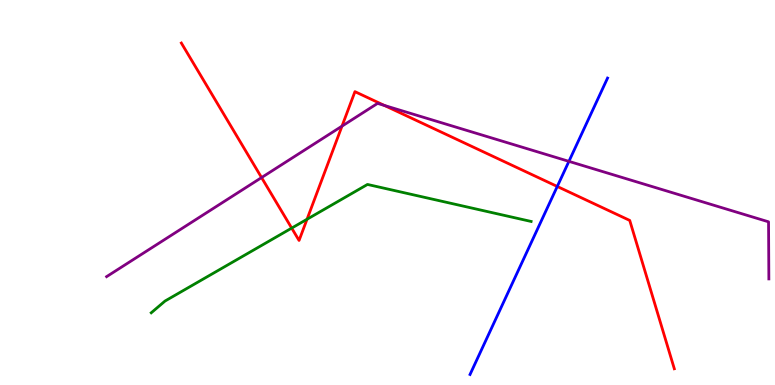[{'lines': ['blue', 'red'], 'intersections': [{'x': 7.19, 'y': 5.16}]}, {'lines': ['green', 'red'], 'intersections': [{'x': 3.76, 'y': 4.08}, {'x': 3.96, 'y': 4.3}]}, {'lines': ['purple', 'red'], 'intersections': [{'x': 3.38, 'y': 5.39}, {'x': 4.41, 'y': 6.72}, {'x': 4.96, 'y': 7.26}]}, {'lines': ['blue', 'green'], 'intersections': []}, {'lines': ['blue', 'purple'], 'intersections': [{'x': 7.34, 'y': 5.81}]}, {'lines': ['green', 'purple'], 'intersections': []}]